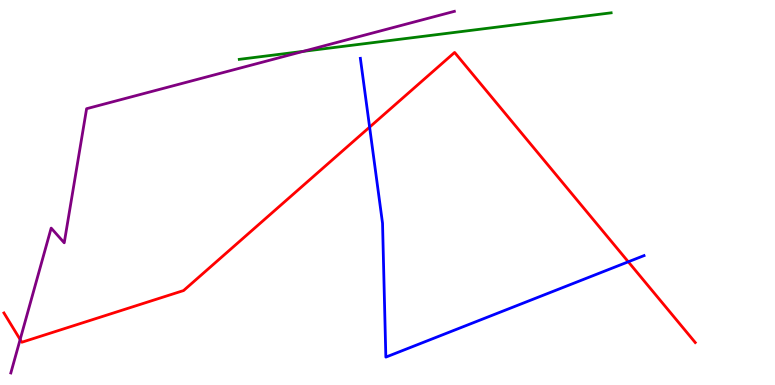[{'lines': ['blue', 'red'], 'intersections': [{'x': 4.77, 'y': 6.7}, {'x': 8.11, 'y': 3.2}]}, {'lines': ['green', 'red'], 'intersections': []}, {'lines': ['purple', 'red'], 'intersections': [{'x': 0.26, 'y': 1.18}]}, {'lines': ['blue', 'green'], 'intersections': []}, {'lines': ['blue', 'purple'], 'intersections': []}, {'lines': ['green', 'purple'], 'intersections': [{'x': 3.91, 'y': 8.67}]}]